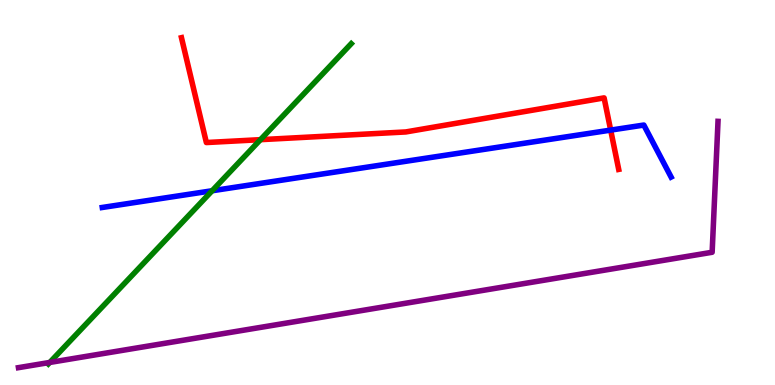[{'lines': ['blue', 'red'], 'intersections': [{'x': 7.88, 'y': 6.62}]}, {'lines': ['green', 'red'], 'intersections': [{'x': 3.36, 'y': 6.37}]}, {'lines': ['purple', 'red'], 'intersections': []}, {'lines': ['blue', 'green'], 'intersections': [{'x': 2.74, 'y': 5.05}]}, {'lines': ['blue', 'purple'], 'intersections': []}, {'lines': ['green', 'purple'], 'intersections': [{'x': 0.642, 'y': 0.586}]}]